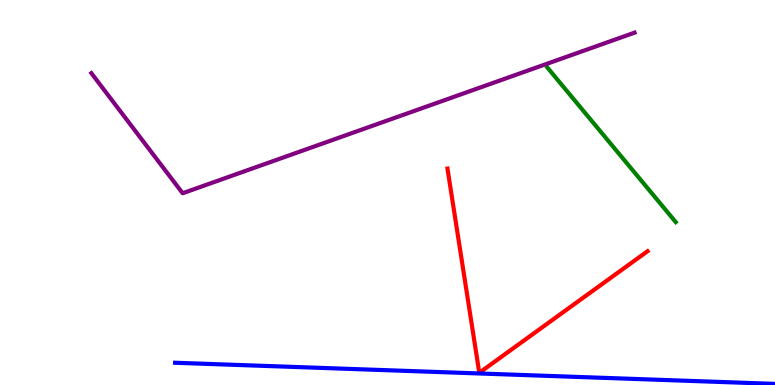[{'lines': ['blue', 'red'], 'intersections': []}, {'lines': ['green', 'red'], 'intersections': []}, {'lines': ['purple', 'red'], 'intersections': []}, {'lines': ['blue', 'green'], 'intersections': []}, {'lines': ['blue', 'purple'], 'intersections': []}, {'lines': ['green', 'purple'], 'intersections': []}]